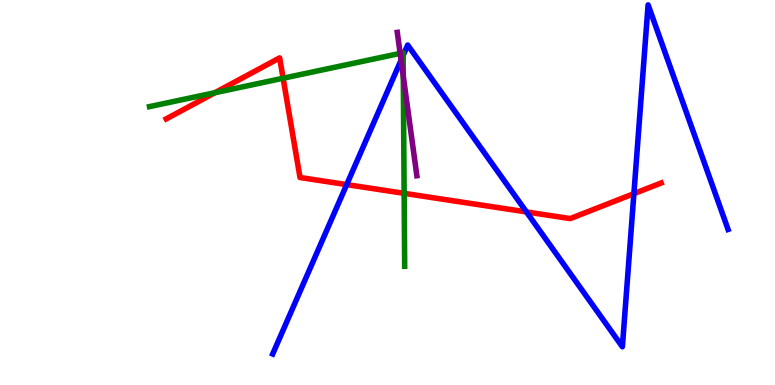[{'lines': ['blue', 'red'], 'intersections': [{'x': 4.47, 'y': 5.2}, {'x': 6.79, 'y': 4.5}, {'x': 8.18, 'y': 4.97}]}, {'lines': ['green', 'red'], 'intersections': [{'x': 2.77, 'y': 7.59}, {'x': 3.65, 'y': 7.97}, {'x': 5.21, 'y': 4.98}]}, {'lines': ['purple', 'red'], 'intersections': []}, {'lines': ['blue', 'green'], 'intersections': [{'x': 5.2, 'y': 8.56}]}, {'lines': ['blue', 'purple'], 'intersections': [{'x': 5.18, 'y': 8.44}]}, {'lines': ['green', 'purple'], 'intersections': [{'x': 5.16, 'y': 8.61}, {'x': 5.2, 'y': 8.02}]}]